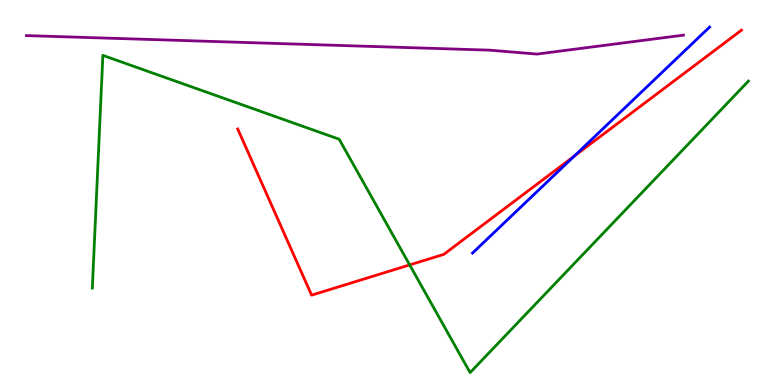[{'lines': ['blue', 'red'], 'intersections': [{'x': 7.41, 'y': 5.94}]}, {'lines': ['green', 'red'], 'intersections': [{'x': 5.29, 'y': 3.12}]}, {'lines': ['purple', 'red'], 'intersections': []}, {'lines': ['blue', 'green'], 'intersections': []}, {'lines': ['blue', 'purple'], 'intersections': []}, {'lines': ['green', 'purple'], 'intersections': []}]